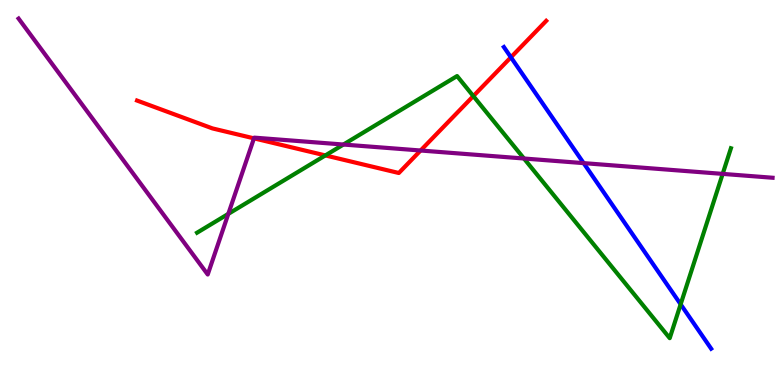[{'lines': ['blue', 'red'], 'intersections': [{'x': 6.59, 'y': 8.51}]}, {'lines': ['green', 'red'], 'intersections': [{'x': 4.2, 'y': 5.96}, {'x': 6.11, 'y': 7.5}]}, {'lines': ['purple', 'red'], 'intersections': [{'x': 3.28, 'y': 6.41}, {'x': 5.43, 'y': 6.09}]}, {'lines': ['blue', 'green'], 'intersections': [{'x': 8.78, 'y': 2.1}]}, {'lines': ['blue', 'purple'], 'intersections': [{'x': 7.53, 'y': 5.76}]}, {'lines': ['green', 'purple'], 'intersections': [{'x': 2.95, 'y': 4.44}, {'x': 4.43, 'y': 6.25}, {'x': 6.76, 'y': 5.88}, {'x': 9.32, 'y': 5.48}]}]